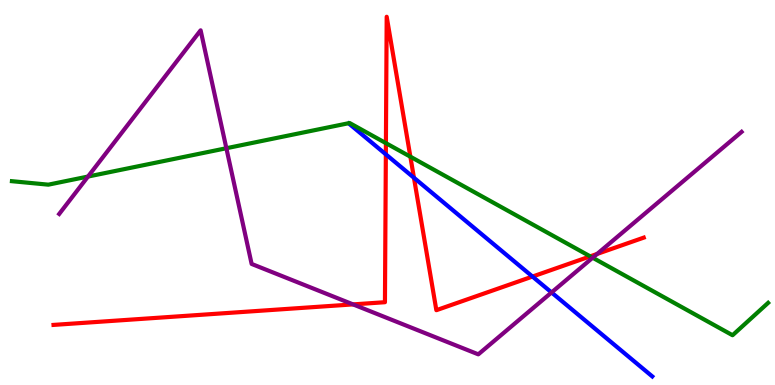[{'lines': ['blue', 'red'], 'intersections': [{'x': 4.98, 'y': 5.99}, {'x': 5.34, 'y': 5.38}, {'x': 6.87, 'y': 2.82}]}, {'lines': ['green', 'red'], 'intersections': [{'x': 4.98, 'y': 6.28}, {'x': 5.3, 'y': 5.93}, {'x': 7.62, 'y': 3.34}]}, {'lines': ['purple', 'red'], 'intersections': [{'x': 4.56, 'y': 2.09}, {'x': 7.7, 'y': 3.4}]}, {'lines': ['blue', 'green'], 'intersections': []}, {'lines': ['blue', 'purple'], 'intersections': [{'x': 7.12, 'y': 2.4}]}, {'lines': ['green', 'purple'], 'intersections': [{'x': 1.14, 'y': 5.41}, {'x': 2.92, 'y': 6.15}, {'x': 7.65, 'y': 3.31}]}]